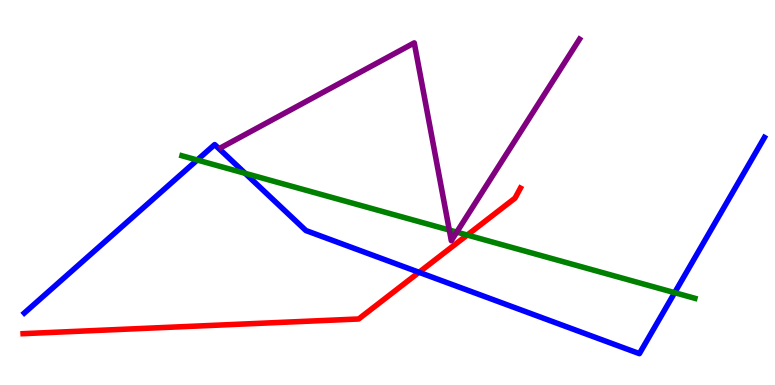[{'lines': ['blue', 'red'], 'intersections': [{'x': 5.41, 'y': 2.93}]}, {'lines': ['green', 'red'], 'intersections': [{'x': 6.03, 'y': 3.89}]}, {'lines': ['purple', 'red'], 'intersections': []}, {'lines': ['blue', 'green'], 'intersections': [{'x': 2.55, 'y': 5.84}, {'x': 3.16, 'y': 5.5}, {'x': 8.71, 'y': 2.4}]}, {'lines': ['blue', 'purple'], 'intersections': []}, {'lines': ['green', 'purple'], 'intersections': [{'x': 5.8, 'y': 4.02}, {'x': 5.89, 'y': 3.97}]}]